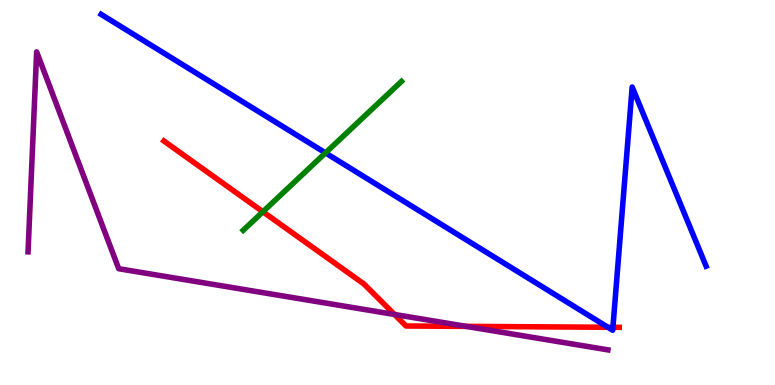[{'lines': ['blue', 'red'], 'intersections': [{'x': 7.84, 'y': 1.5}, {'x': 7.91, 'y': 1.5}]}, {'lines': ['green', 'red'], 'intersections': [{'x': 3.39, 'y': 4.5}]}, {'lines': ['purple', 'red'], 'intersections': [{'x': 5.09, 'y': 1.83}, {'x': 6.02, 'y': 1.52}]}, {'lines': ['blue', 'green'], 'intersections': [{'x': 4.2, 'y': 6.03}]}, {'lines': ['blue', 'purple'], 'intersections': []}, {'lines': ['green', 'purple'], 'intersections': []}]